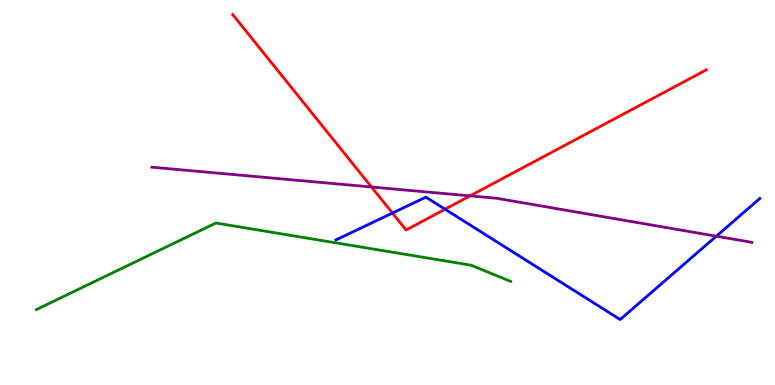[{'lines': ['blue', 'red'], 'intersections': [{'x': 5.06, 'y': 4.47}, {'x': 5.74, 'y': 4.57}]}, {'lines': ['green', 'red'], 'intersections': []}, {'lines': ['purple', 'red'], 'intersections': [{'x': 4.79, 'y': 5.14}, {'x': 6.07, 'y': 4.91}]}, {'lines': ['blue', 'green'], 'intersections': []}, {'lines': ['blue', 'purple'], 'intersections': [{'x': 9.24, 'y': 3.87}]}, {'lines': ['green', 'purple'], 'intersections': []}]